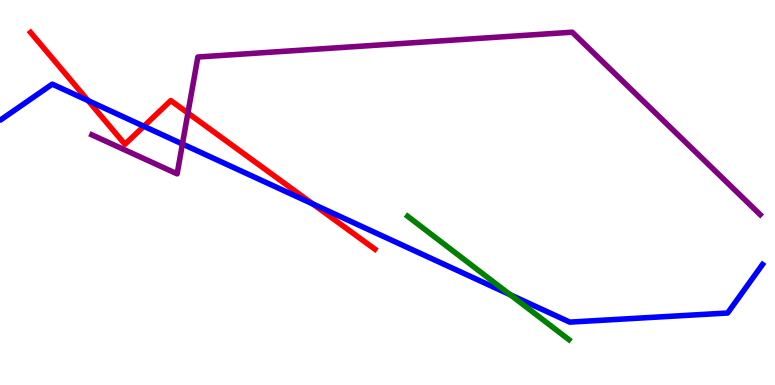[{'lines': ['blue', 'red'], 'intersections': [{'x': 1.14, 'y': 7.39}, {'x': 1.86, 'y': 6.72}, {'x': 4.04, 'y': 4.7}]}, {'lines': ['green', 'red'], 'intersections': []}, {'lines': ['purple', 'red'], 'intersections': [{'x': 2.42, 'y': 7.06}]}, {'lines': ['blue', 'green'], 'intersections': [{'x': 6.58, 'y': 2.34}]}, {'lines': ['blue', 'purple'], 'intersections': [{'x': 2.35, 'y': 6.26}]}, {'lines': ['green', 'purple'], 'intersections': []}]